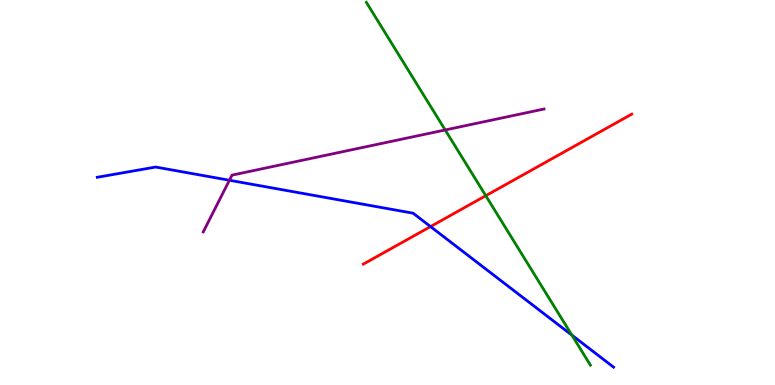[{'lines': ['blue', 'red'], 'intersections': [{'x': 5.56, 'y': 4.11}]}, {'lines': ['green', 'red'], 'intersections': [{'x': 6.27, 'y': 4.92}]}, {'lines': ['purple', 'red'], 'intersections': []}, {'lines': ['blue', 'green'], 'intersections': [{'x': 7.38, 'y': 1.29}]}, {'lines': ['blue', 'purple'], 'intersections': [{'x': 2.96, 'y': 5.32}]}, {'lines': ['green', 'purple'], 'intersections': [{'x': 5.74, 'y': 6.62}]}]